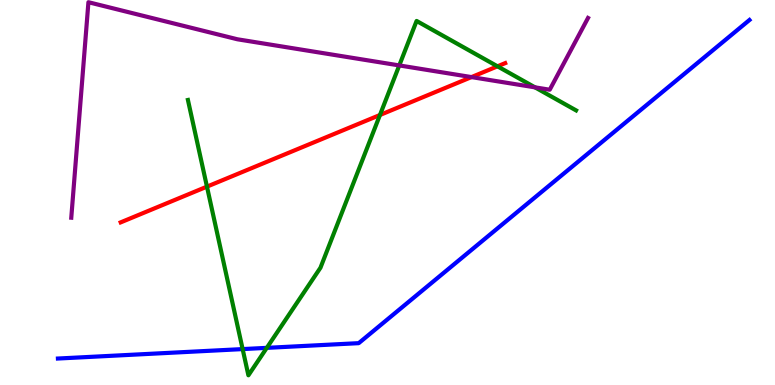[{'lines': ['blue', 'red'], 'intersections': []}, {'lines': ['green', 'red'], 'intersections': [{'x': 2.67, 'y': 5.15}, {'x': 4.9, 'y': 7.01}, {'x': 6.42, 'y': 8.28}]}, {'lines': ['purple', 'red'], 'intersections': [{'x': 6.08, 'y': 8.0}]}, {'lines': ['blue', 'green'], 'intersections': [{'x': 3.13, 'y': 0.933}, {'x': 3.44, 'y': 0.965}]}, {'lines': ['blue', 'purple'], 'intersections': []}, {'lines': ['green', 'purple'], 'intersections': [{'x': 5.15, 'y': 8.3}, {'x': 6.9, 'y': 7.73}]}]